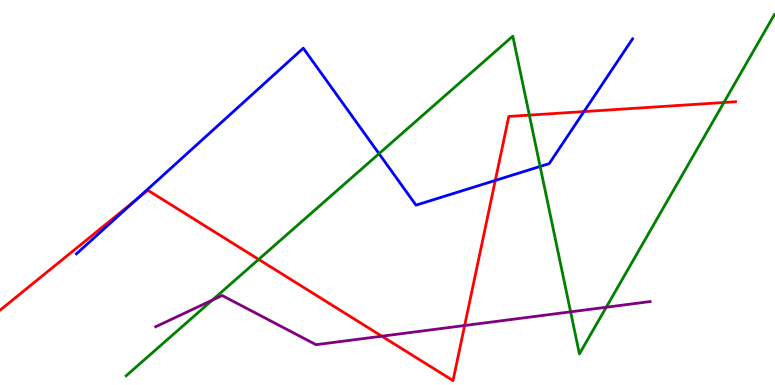[{'lines': ['blue', 'red'], 'intersections': [{'x': 1.76, 'y': 4.81}, {'x': 6.39, 'y': 5.31}, {'x': 7.54, 'y': 7.1}]}, {'lines': ['green', 'red'], 'intersections': [{'x': 3.34, 'y': 3.26}, {'x': 6.83, 'y': 7.01}, {'x': 9.34, 'y': 7.34}]}, {'lines': ['purple', 'red'], 'intersections': [{'x': 4.93, 'y': 1.27}, {'x': 6.0, 'y': 1.55}]}, {'lines': ['blue', 'green'], 'intersections': [{'x': 4.89, 'y': 6.01}, {'x': 6.97, 'y': 5.68}]}, {'lines': ['blue', 'purple'], 'intersections': []}, {'lines': ['green', 'purple'], 'intersections': [{'x': 2.74, 'y': 2.2}, {'x': 7.36, 'y': 1.9}, {'x': 7.82, 'y': 2.02}]}]